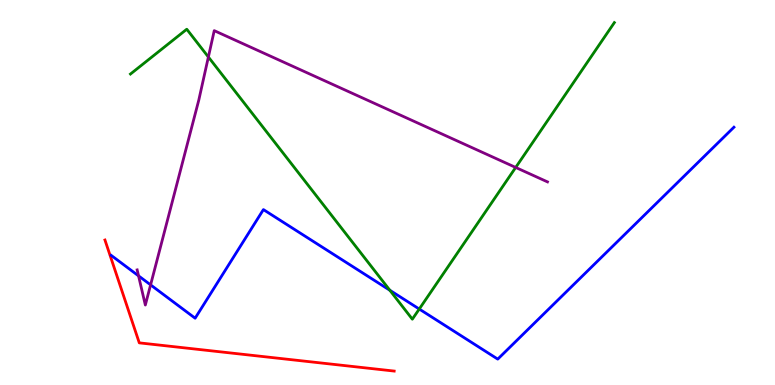[{'lines': ['blue', 'red'], 'intersections': []}, {'lines': ['green', 'red'], 'intersections': []}, {'lines': ['purple', 'red'], 'intersections': []}, {'lines': ['blue', 'green'], 'intersections': [{'x': 5.03, 'y': 2.46}, {'x': 5.41, 'y': 1.97}]}, {'lines': ['blue', 'purple'], 'intersections': [{'x': 1.79, 'y': 2.84}, {'x': 1.94, 'y': 2.6}]}, {'lines': ['green', 'purple'], 'intersections': [{'x': 2.69, 'y': 8.52}, {'x': 6.65, 'y': 5.65}]}]